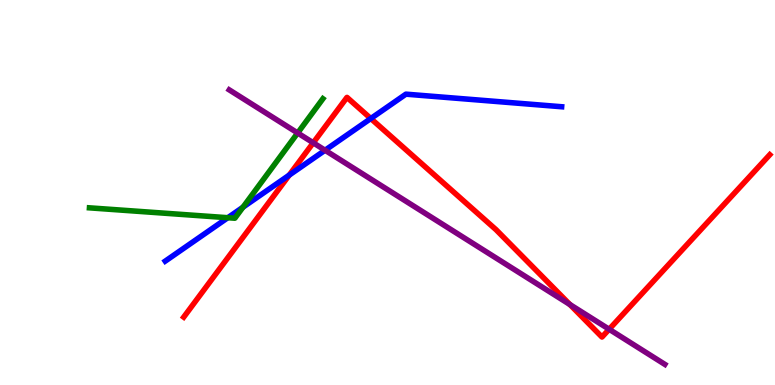[{'lines': ['blue', 'red'], 'intersections': [{'x': 3.73, 'y': 5.45}, {'x': 4.78, 'y': 6.92}]}, {'lines': ['green', 'red'], 'intersections': []}, {'lines': ['purple', 'red'], 'intersections': [{'x': 4.04, 'y': 6.29}, {'x': 7.35, 'y': 2.09}, {'x': 7.86, 'y': 1.45}]}, {'lines': ['blue', 'green'], 'intersections': [{'x': 2.94, 'y': 4.35}, {'x': 3.14, 'y': 4.62}]}, {'lines': ['blue', 'purple'], 'intersections': [{'x': 4.19, 'y': 6.1}]}, {'lines': ['green', 'purple'], 'intersections': [{'x': 3.84, 'y': 6.55}]}]